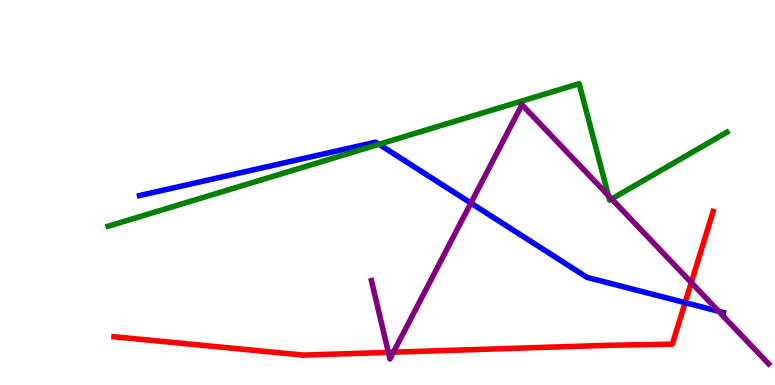[{'lines': ['blue', 'red'], 'intersections': [{'x': 8.84, 'y': 2.14}]}, {'lines': ['green', 'red'], 'intersections': []}, {'lines': ['purple', 'red'], 'intersections': [{'x': 5.01, 'y': 0.848}, {'x': 5.08, 'y': 0.852}, {'x': 8.92, 'y': 2.66}]}, {'lines': ['blue', 'green'], 'intersections': [{'x': 4.89, 'y': 6.25}]}, {'lines': ['blue', 'purple'], 'intersections': [{'x': 6.08, 'y': 4.73}, {'x': 9.27, 'y': 1.91}]}, {'lines': ['green', 'purple'], 'intersections': [{'x': 7.85, 'y': 4.92}, {'x': 7.89, 'y': 4.83}]}]